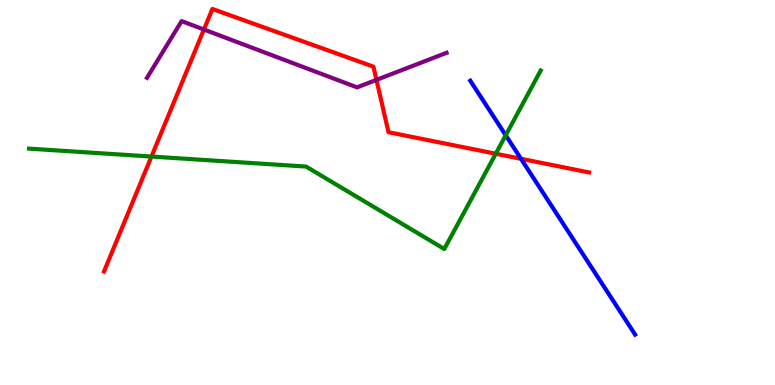[{'lines': ['blue', 'red'], 'intersections': [{'x': 6.72, 'y': 5.88}]}, {'lines': ['green', 'red'], 'intersections': [{'x': 1.95, 'y': 5.93}, {'x': 6.4, 'y': 6.01}]}, {'lines': ['purple', 'red'], 'intersections': [{'x': 2.63, 'y': 9.23}, {'x': 4.86, 'y': 7.93}]}, {'lines': ['blue', 'green'], 'intersections': [{'x': 6.53, 'y': 6.49}]}, {'lines': ['blue', 'purple'], 'intersections': []}, {'lines': ['green', 'purple'], 'intersections': []}]